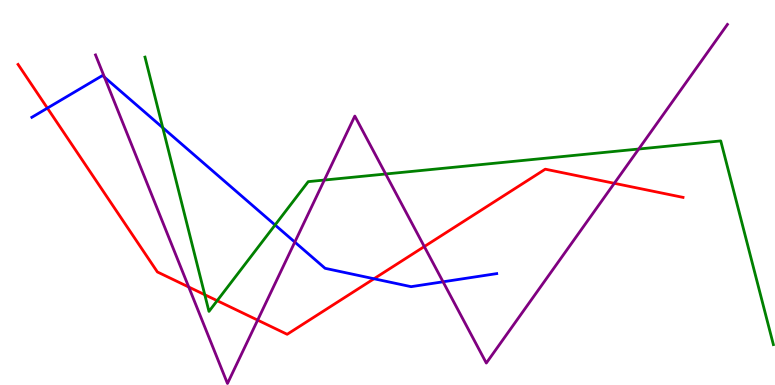[{'lines': ['blue', 'red'], 'intersections': [{'x': 0.611, 'y': 7.19}, {'x': 4.83, 'y': 2.76}]}, {'lines': ['green', 'red'], 'intersections': [{'x': 2.64, 'y': 2.35}, {'x': 2.8, 'y': 2.19}]}, {'lines': ['purple', 'red'], 'intersections': [{'x': 2.44, 'y': 2.55}, {'x': 3.32, 'y': 1.69}, {'x': 5.47, 'y': 3.6}, {'x': 7.93, 'y': 5.24}]}, {'lines': ['blue', 'green'], 'intersections': [{'x': 2.1, 'y': 6.68}, {'x': 3.55, 'y': 4.16}]}, {'lines': ['blue', 'purple'], 'intersections': [{'x': 1.35, 'y': 7.99}, {'x': 3.8, 'y': 3.71}, {'x': 5.72, 'y': 2.68}]}, {'lines': ['green', 'purple'], 'intersections': [{'x': 4.19, 'y': 5.32}, {'x': 4.98, 'y': 5.48}, {'x': 8.24, 'y': 6.13}]}]